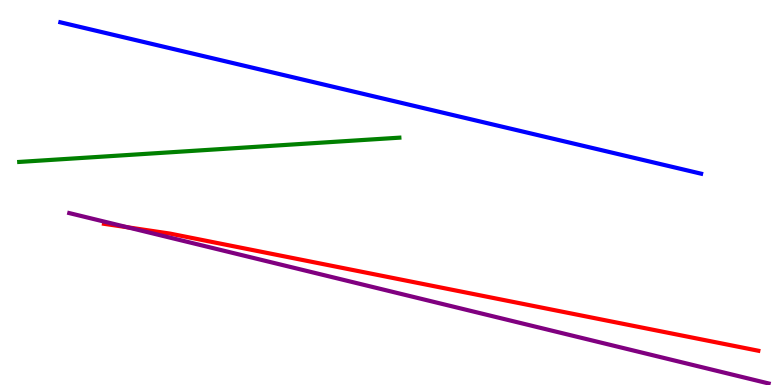[{'lines': ['blue', 'red'], 'intersections': []}, {'lines': ['green', 'red'], 'intersections': []}, {'lines': ['purple', 'red'], 'intersections': [{'x': 1.65, 'y': 4.1}]}, {'lines': ['blue', 'green'], 'intersections': []}, {'lines': ['blue', 'purple'], 'intersections': []}, {'lines': ['green', 'purple'], 'intersections': []}]